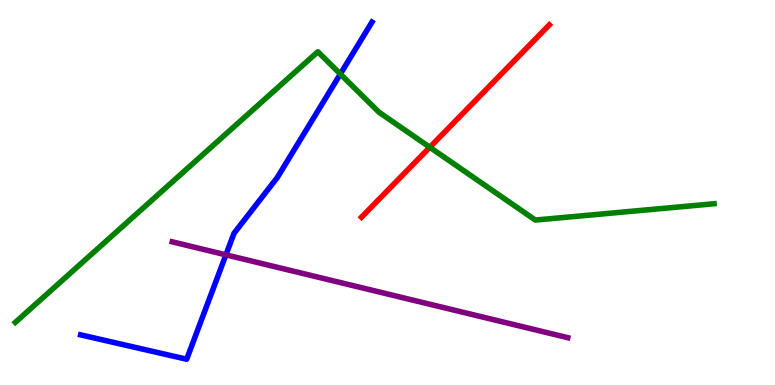[{'lines': ['blue', 'red'], 'intersections': []}, {'lines': ['green', 'red'], 'intersections': [{'x': 5.55, 'y': 6.18}]}, {'lines': ['purple', 'red'], 'intersections': []}, {'lines': ['blue', 'green'], 'intersections': [{'x': 4.39, 'y': 8.08}]}, {'lines': ['blue', 'purple'], 'intersections': [{'x': 2.92, 'y': 3.38}]}, {'lines': ['green', 'purple'], 'intersections': []}]